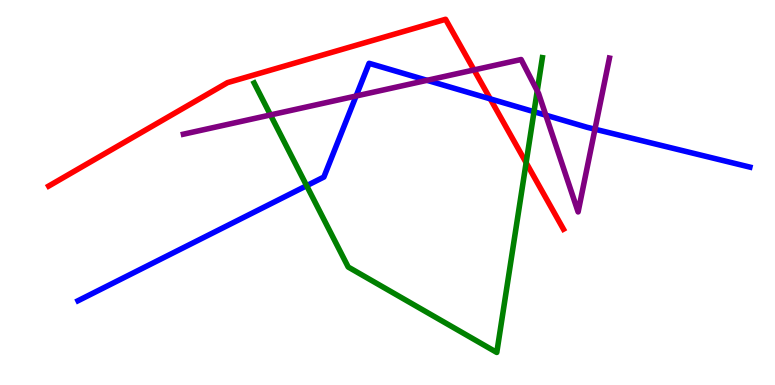[{'lines': ['blue', 'red'], 'intersections': [{'x': 6.33, 'y': 7.43}]}, {'lines': ['green', 'red'], 'intersections': [{'x': 6.79, 'y': 5.77}]}, {'lines': ['purple', 'red'], 'intersections': [{'x': 6.12, 'y': 8.18}]}, {'lines': ['blue', 'green'], 'intersections': [{'x': 3.96, 'y': 5.18}, {'x': 6.89, 'y': 7.1}]}, {'lines': ['blue', 'purple'], 'intersections': [{'x': 4.59, 'y': 7.51}, {'x': 5.51, 'y': 7.91}, {'x': 7.04, 'y': 7.01}, {'x': 7.68, 'y': 6.64}]}, {'lines': ['green', 'purple'], 'intersections': [{'x': 3.49, 'y': 7.01}, {'x': 6.93, 'y': 7.64}]}]